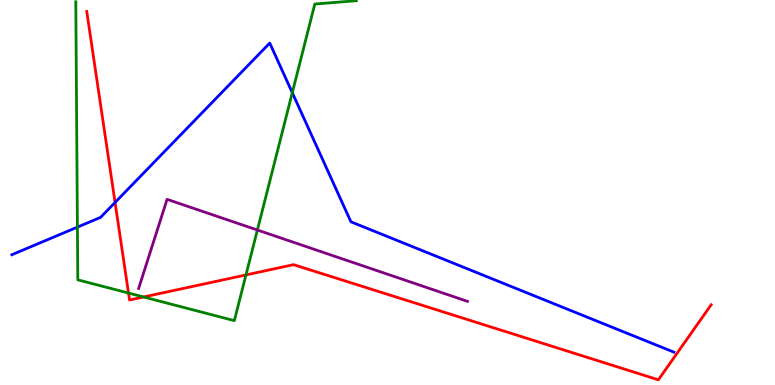[{'lines': ['blue', 'red'], 'intersections': [{'x': 1.48, 'y': 4.74}]}, {'lines': ['green', 'red'], 'intersections': [{'x': 1.66, 'y': 2.39}, {'x': 1.85, 'y': 2.29}, {'x': 3.17, 'y': 2.86}]}, {'lines': ['purple', 'red'], 'intersections': []}, {'lines': ['blue', 'green'], 'intersections': [{'x': 0.999, 'y': 4.1}, {'x': 3.77, 'y': 7.59}]}, {'lines': ['blue', 'purple'], 'intersections': []}, {'lines': ['green', 'purple'], 'intersections': [{'x': 3.32, 'y': 4.03}]}]